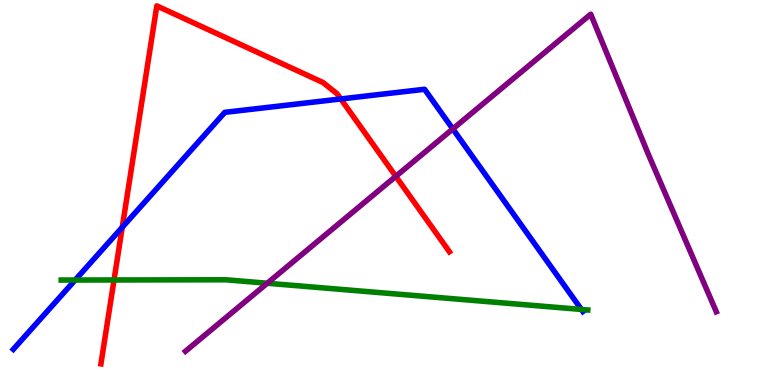[{'lines': ['blue', 'red'], 'intersections': [{'x': 1.58, 'y': 4.1}, {'x': 4.4, 'y': 7.43}]}, {'lines': ['green', 'red'], 'intersections': [{'x': 1.47, 'y': 2.73}]}, {'lines': ['purple', 'red'], 'intersections': [{'x': 5.11, 'y': 5.42}]}, {'lines': ['blue', 'green'], 'intersections': [{'x': 0.97, 'y': 2.73}, {'x': 7.5, 'y': 1.96}]}, {'lines': ['blue', 'purple'], 'intersections': [{'x': 5.84, 'y': 6.65}]}, {'lines': ['green', 'purple'], 'intersections': [{'x': 3.45, 'y': 2.64}]}]